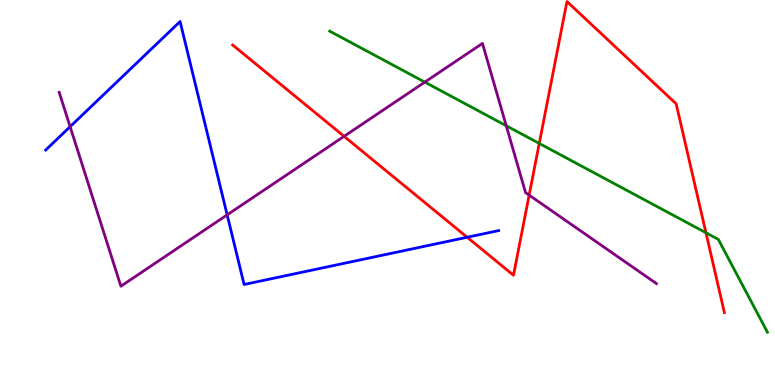[{'lines': ['blue', 'red'], 'intersections': [{'x': 6.03, 'y': 3.84}]}, {'lines': ['green', 'red'], 'intersections': [{'x': 6.96, 'y': 6.27}, {'x': 9.11, 'y': 3.95}]}, {'lines': ['purple', 'red'], 'intersections': [{'x': 4.44, 'y': 6.46}, {'x': 6.83, 'y': 4.93}]}, {'lines': ['blue', 'green'], 'intersections': []}, {'lines': ['blue', 'purple'], 'intersections': [{'x': 0.905, 'y': 6.71}, {'x': 2.93, 'y': 4.42}]}, {'lines': ['green', 'purple'], 'intersections': [{'x': 5.48, 'y': 7.87}, {'x': 6.53, 'y': 6.73}]}]